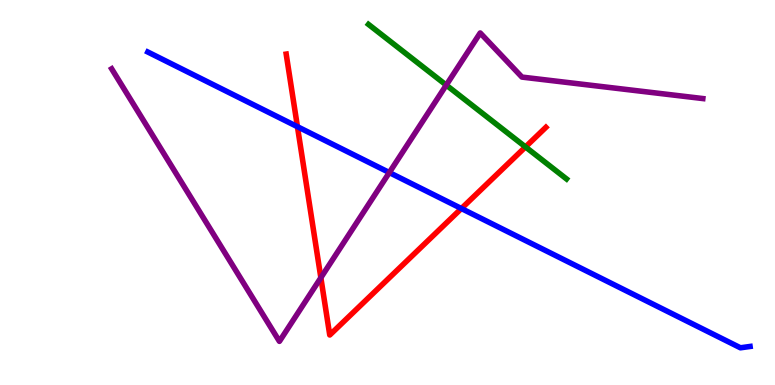[{'lines': ['blue', 'red'], 'intersections': [{'x': 3.84, 'y': 6.71}, {'x': 5.95, 'y': 4.58}]}, {'lines': ['green', 'red'], 'intersections': [{'x': 6.78, 'y': 6.18}]}, {'lines': ['purple', 'red'], 'intersections': [{'x': 4.14, 'y': 2.79}]}, {'lines': ['blue', 'green'], 'intersections': []}, {'lines': ['blue', 'purple'], 'intersections': [{'x': 5.02, 'y': 5.52}]}, {'lines': ['green', 'purple'], 'intersections': [{'x': 5.76, 'y': 7.79}]}]